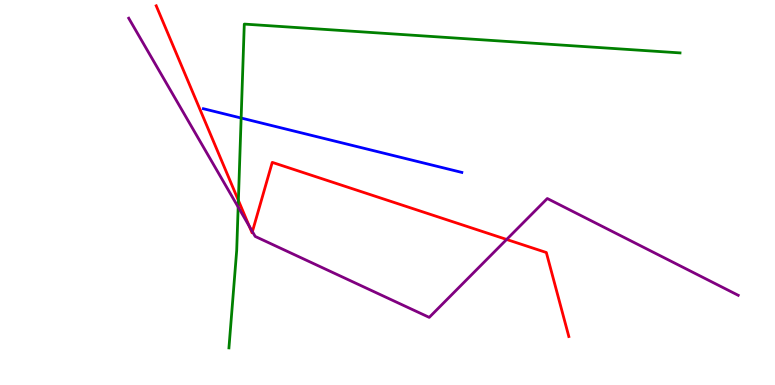[{'lines': ['blue', 'red'], 'intersections': []}, {'lines': ['green', 'red'], 'intersections': [{'x': 3.08, 'y': 4.8}]}, {'lines': ['purple', 'red'], 'intersections': [{'x': 3.22, 'y': 4.12}, {'x': 3.26, 'y': 3.98}, {'x': 6.54, 'y': 3.78}]}, {'lines': ['blue', 'green'], 'intersections': [{'x': 3.11, 'y': 6.93}]}, {'lines': ['blue', 'purple'], 'intersections': []}, {'lines': ['green', 'purple'], 'intersections': [{'x': 3.07, 'y': 4.62}]}]